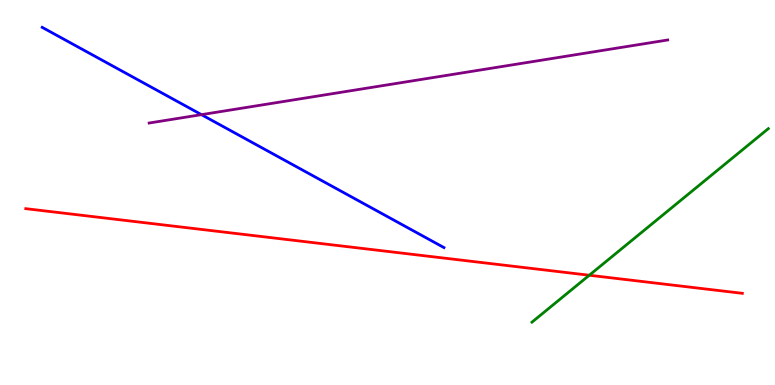[{'lines': ['blue', 'red'], 'intersections': []}, {'lines': ['green', 'red'], 'intersections': [{'x': 7.6, 'y': 2.85}]}, {'lines': ['purple', 'red'], 'intersections': []}, {'lines': ['blue', 'green'], 'intersections': []}, {'lines': ['blue', 'purple'], 'intersections': [{'x': 2.6, 'y': 7.02}]}, {'lines': ['green', 'purple'], 'intersections': []}]